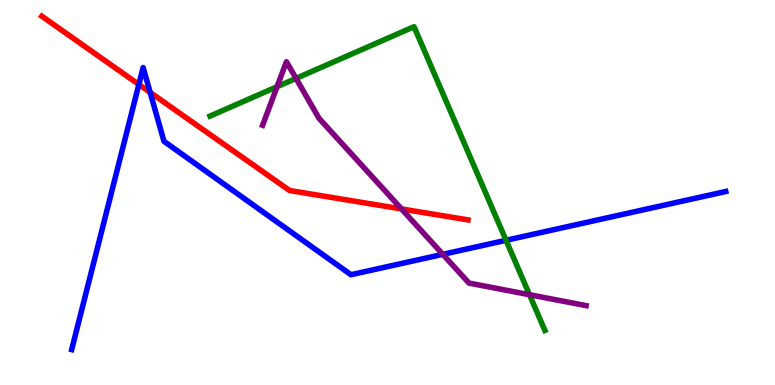[{'lines': ['blue', 'red'], 'intersections': [{'x': 1.79, 'y': 7.81}, {'x': 1.94, 'y': 7.6}]}, {'lines': ['green', 'red'], 'intersections': []}, {'lines': ['purple', 'red'], 'intersections': [{'x': 5.18, 'y': 4.57}]}, {'lines': ['blue', 'green'], 'intersections': [{'x': 6.53, 'y': 3.76}]}, {'lines': ['blue', 'purple'], 'intersections': [{'x': 5.71, 'y': 3.39}]}, {'lines': ['green', 'purple'], 'intersections': [{'x': 3.57, 'y': 7.75}, {'x': 3.82, 'y': 7.96}, {'x': 6.83, 'y': 2.34}]}]